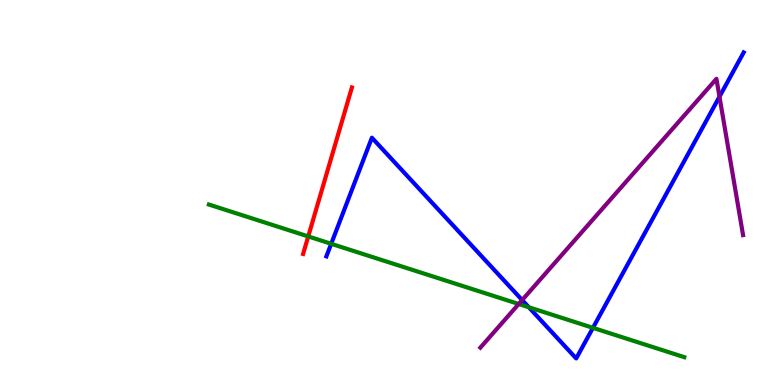[{'lines': ['blue', 'red'], 'intersections': []}, {'lines': ['green', 'red'], 'intersections': [{'x': 3.98, 'y': 3.86}]}, {'lines': ['purple', 'red'], 'intersections': []}, {'lines': ['blue', 'green'], 'intersections': [{'x': 4.27, 'y': 3.67}, {'x': 6.82, 'y': 2.02}, {'x': 7.65, 'y': 1.48}]}, {'lines': ['blue', 'purple'], 'intersections': [{'x': 6.74, 'y': 2.21}, {'x': 9.28, 'y': 7.49}]}, {'lines': ['green', 'purple'], 'intersections': [{'x': 6.69, 'y': 2.1}]}]